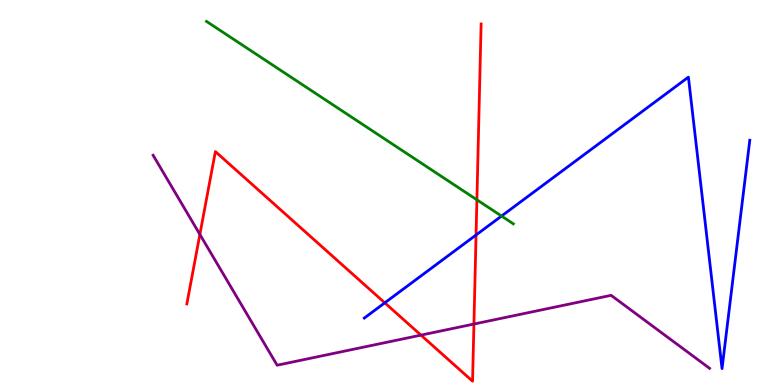[{'lines': ['blue', 'red'], 'intersections': [{'x': 4.96, 'y': 2.13}, {'x': 6.14, 'y': 3.9}]}, {'lines': ['green', 'red'], 'intersections': [{'x': 6.15, 'y': 4.81}]}, {'lines': ['purple', 'red'], 'intersections': [{'x': 2.58, 'y': 3.91}, {'x': 5.43, 'y': 1.3}, {'x': 6.12, 'y': 1.58}]}, {'lines': ['blue', 'green'], 'intersections': [{'x': 6.47, 'y': 4.39}]}, {'lines': ['blue', 'purple'], 'intersections': []}, {'lines': ['green', 'purple'], 'intersections': []}]